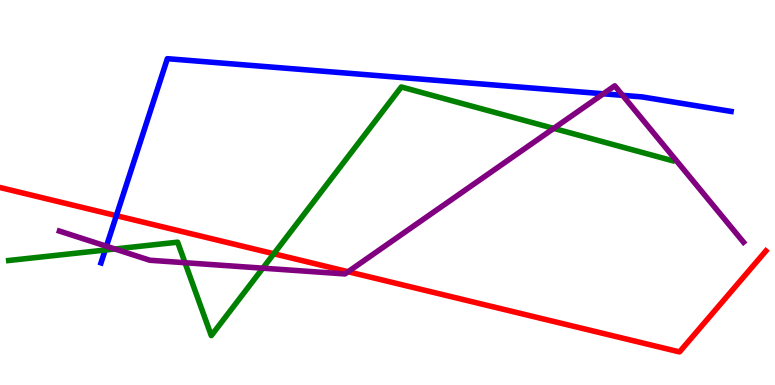[{'lines': ['blue', 'red'], 'intersections': [{'x': 1.5, 'y': 4.4}]}, {'lines': ['green', 'red'], 'intersections': [{'x': 3.53, 'y': 3.41}]}, {'lines': ['purple', 'red'], 'intersections': [{'x': 4.49, 'y': 2.94}]}, {'lines': ['blue', 'green'], 'intersections': [{'x': 1.36, 'y': 3.51}]}, {'lines': ['blue', 'purple'], 'intersections': [{'x': 1.37, 'y': 3.6}, {'x': 7.79, 'y': 7.56}, {'x': 8.03, 'y': 7.52}]}, {'lines': ['green', 'purple'], 'intersections': [{'x': 1.48, 'y': 3.53}, {'x': 2.39, 'y': 3.18}, {'x': 3.39, 'y': 3.03}, {'x': 7.14, 'y': 6.66}]}]